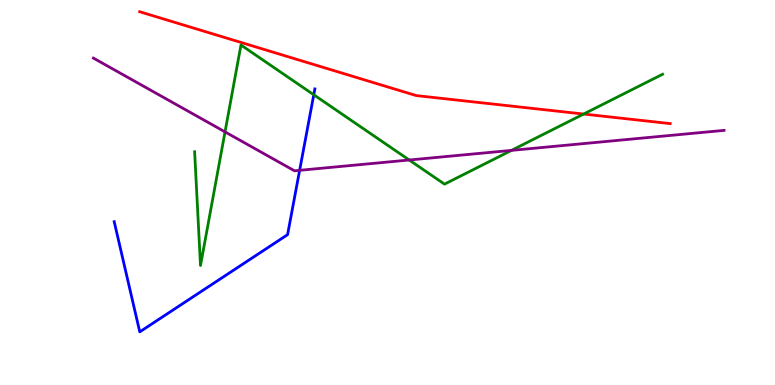[{'lines': ['blue', 'red'], 'intersections': []}, {'lines': ['green', 'red'], 'intersections': [{'x': 7.53, 'y': 7.04}]}, {'lines': ['purple', 'red'], 'intersections': []}, {'lines': ['blue', 'green'], 'intersections': [{'x': 4.05, 'y': 7.54}]}, {'lines': ['blue', 'purple'], 'intersections': [{'x': 3.87, 'y': 5.58}]}, {'lines': ['green', 'purple'], 'intersections': [{'x': 2.9, 'y': 6.57}, {'x': 5.28, 'y': 5.84}, {'x': 6.6, 'y': 6.09}]}]